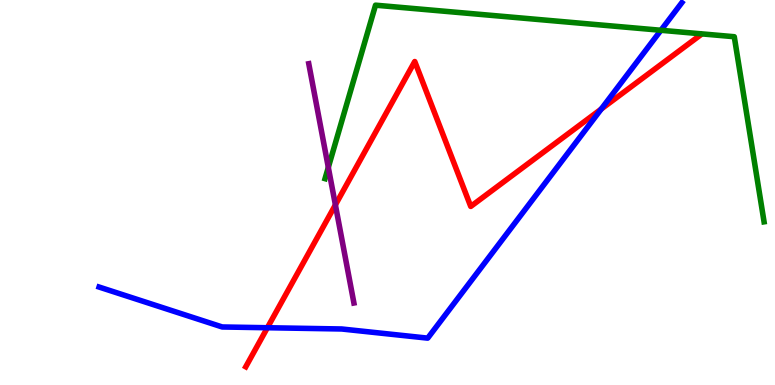[{'lines': ['blue', 'red'], 'intersections': [{'x': 3.45, 'y': 1.49}, {'x': 7.76, 'y': 7.17}]}, {'lines': ['green', 'red'], 'intersections': []}, {'lines': ['purple', 'red'], 'intersections': [{'x': 4.33, 'y': 4.68}]}, {'lines': ['blue', 'green'], 'intersections': [{'x': 8.53, 'y': 9.21}]}, {'lines': ['blue', 'purple'], 'intersections': []}, {'lines': ['green', 'purple'], 'intersections': [{'x': 4.24, 'y': 5.65}]}]